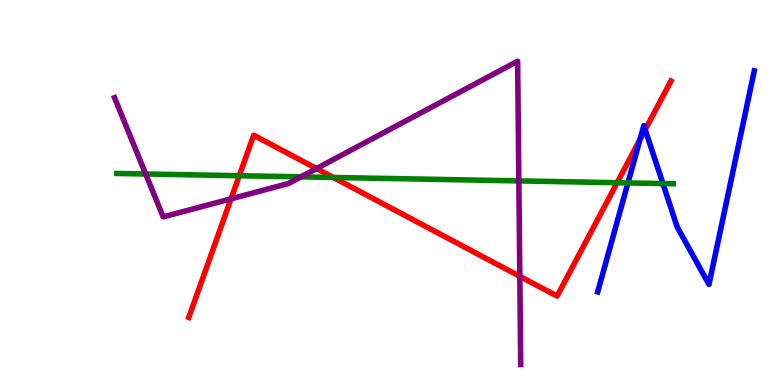[{'lines': ['blue', 'red'], 'intersections': [{'x': 8.26, 'y': 6.38}, {'x': 8.32, 'y': 6.63}]}, {'lines': ['green', 'red'], 'intersections': [{'x': 3.09, 'y': 5.44}, {'x': 4.3, 'y': 5.39}, {'x': 7.96, 'y': 5.25}]}, {'lines': ['purple', 'red'], 'intersections': [{'x': 2.98, 'y': 4.84}, {'x': 4.08, 'y': 5.62}, {'x': 6.71, 'y': 2.82}]}, {'lines': ['blue', 'green'], 'intersections': [{'x': 8.1, 'y': 5.25}, {'x': 8.55, 'y': 5.23}]}, {'lines': ['blue', 'purple'], 'intersections': []}, {'lines': ['green', 'purple'], 'intersections': [{'x': 1.88, 'y': 5.48}, {'x': 3.88, 'y': 5.41}, {'x': 6.69, 'y': 5.3}]}]